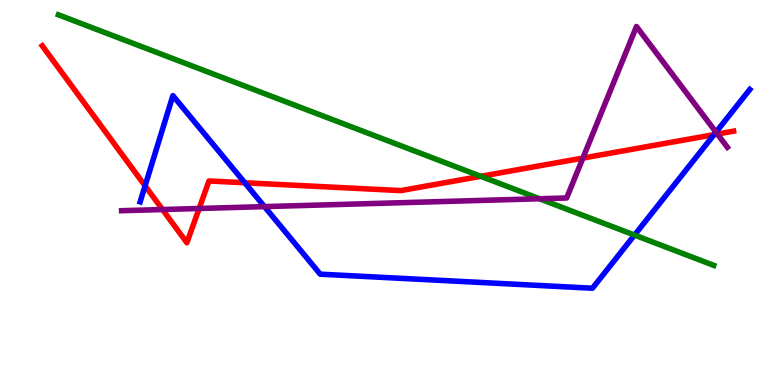[{'lines': ['blue', 'red'], 'intersections': [{'x': 1.87, 'y': 5.17}, {'x': 3.16, 'y': 5.25}, {'x': 9.21, 'y': 6.5}]}, {'lines': ['green', 'red'], 'intersections': [{'x': 6.2, 'y': 5.42}]}, {'lines': ['purple', 'red'], 'intersections': [{'x': 2.1, 'y': 4.56}, {'x': 2.57, 'y': 4.58}, {'x': 7.52, 'y': 5.89}, {'x': 9.26, 'y': 6.52}]}, {'lines': ['blue', 'green'], 'intersections': [{'x': 8.19, 'y': 3.89}]}, {'lines': ['blue', 'purple'], 'intersections': [{'x': 3.41, 'y': 4.63}, {'x': 9.24, 'y': 6.57}]}, {'lines': ['green', 'purple'], 'intersections': [{'x': 6.96, 'y': 4.84}]}]